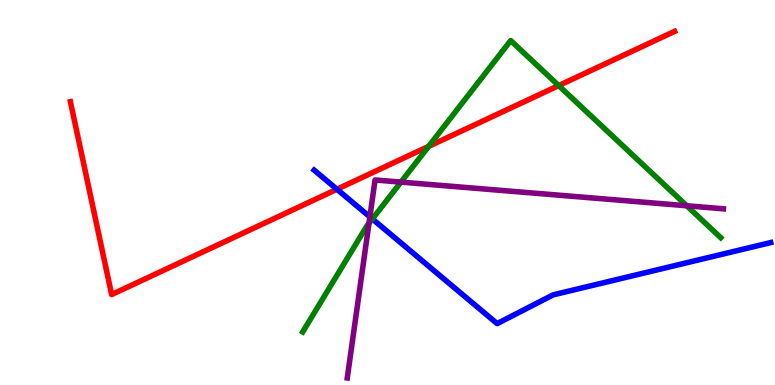[{'lines': ['blue', 'red'], 'intersections': [{'x': 4.35, 'y': 5.08}]}, {'lines': ['green', 'red'], 'intersections': [{'x': 5.53, 'y': 6.2}, {'x': 7.21, 'y': 7.78}]}, {'lines': ['purple', 'red'], 'intersections': []}, {'lines': ['blue', 'green'], 'intersections': [{'x': 4.8, 'y': 4.31}]}, {'lines': ['blue', 'purple'], 'intersections': [{'x': 4.77, 'y': 4.37}]}, {'lines': ['green', 'purple'], 'intersections': [{'x': 4.76, 'y': 4.2}, {'x': 5.17, 'y': 5.27}, {'x': 8.86, 'y': 4.66}]}]